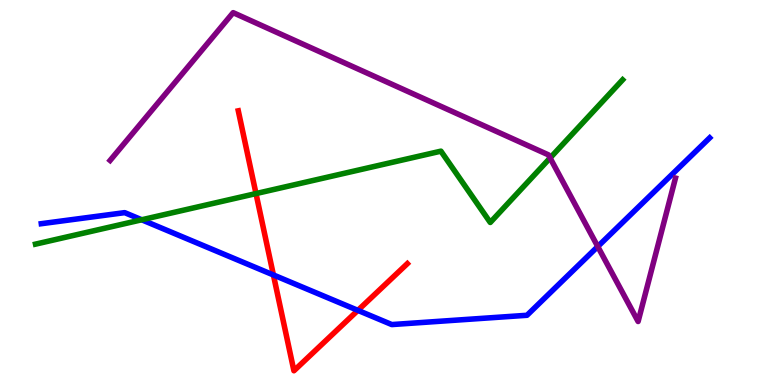[{'lines': ['blue', 'red'], 'intersections': [{'x': 3.53, 'y': 2.86}, {'x': 4.62, 'y': 1.94}]}, {'lines': ['green', 'red'], 'intersections': [{'x': 3.3, 'y': 4.97}]}, {'lines': ['purple', 'red'], 'intersections': []}, {'lines': ['blue', 'green'], 'intersections': [{'x': 1.83, 'y': 4.29}]}, {'lines': ['blue', 'purple'], 'intersections': [{'x': 7.71, 'y': 3.6}]}, {'lines': ['green', 'purple'], 'intersections': [{'x': 7.1, 'y': 5.9}]}]